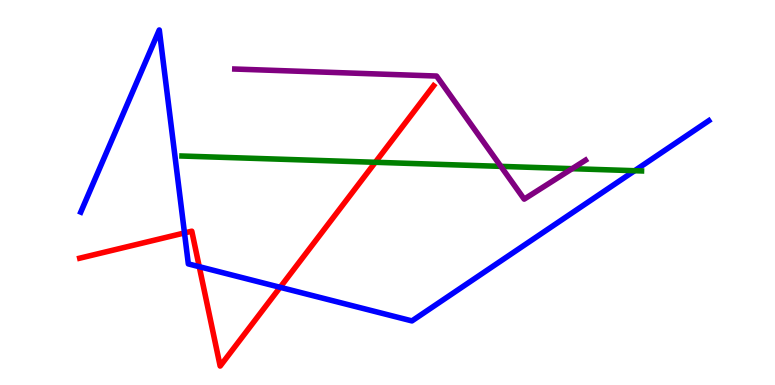[{'lines': ['blue', 'red'], 'intersections': [{'x': 2.38, 'y': 3.95}, {'x': 2.57, 'y': 3.07}, {'x': 3.61, 'y': 2.54}]}, {'lines': ['green', 'red'], 'intersections': [{'x': 4.84, 'y': 5.78}]}, {'lines': ['purple', 'red'], 'intersections': []}, {'lines': ['blue', 'green'], 'intersections': [{'x': 8.19, 'y': 5.57}]}, {'lines': ['blue', 'purple'], 'intersections': []}, {'lines': ['green', 'purple'], 'intersections': [{'x': 6.46, 'y': 5.68}, {'x': 7.38, 'y': 5.62}]}]